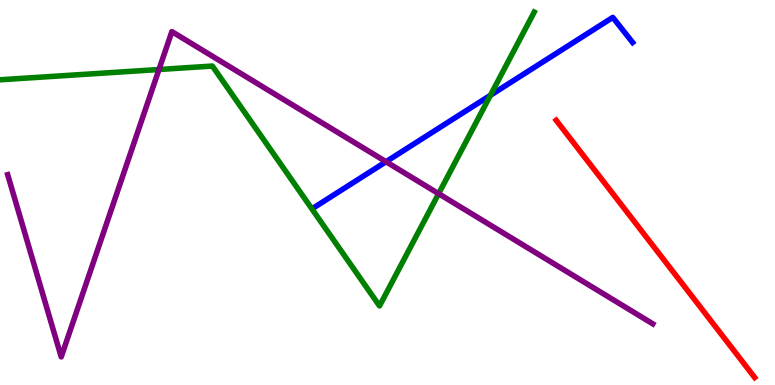[{'lines': ['blue', 'red'], 'intersections': []}, {'lines': ['green', 'red'], 'intersections': []}, {'lines': ['purple', 'red'], 'intersections': []}, {'lines': ['blue', 'green'], 'intersections': [{'x': 6.33, 'y': 7.53}]}, {'lines': ['blue', 'purple'], 'intersections': [{'x': 4.98, 'y': 5.8}]}, {'lines': ['green', 'purple'], 'intersections': [{'x': 2.05, 'y': 8.19}, {'x': 5.66, 'y': 4.97}]}]